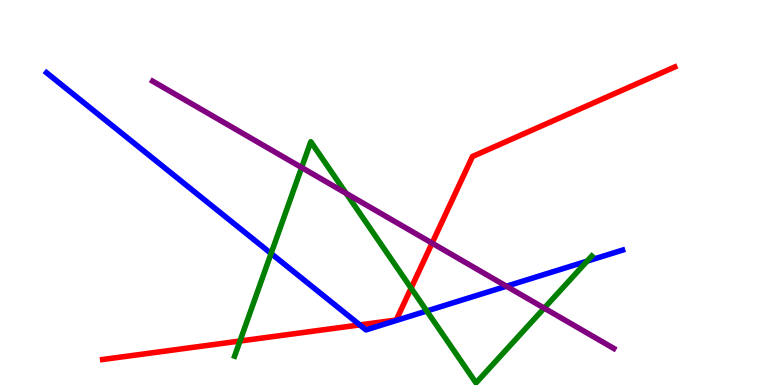[{'lines': ['blue', 'red'], 'intersections': [{'x': 4.64, 'y': 1.56}]}, {'lines': ['green', 'red'], 'intersections': [{'x': 3.1, 'y': 1.14}, {'x': 5.3, 'y': 2.52}]}, {'lines': ['purple', 'red'], 'intersections': [{'x': 5.58, 'y': 3.68}]}, {'lines': ['blue', 'green'], 'intersections': [{'x': 3.5, 'y': 3.42}, {'x': 5.51, 'y': 1.92}, {'x': 7.58, 'y': 3.22}]}, {'lines': ['blue', 'purple'], 'intersections': [{'x': 6.53, 'y': 2.57}]}, {'lines': ['green', 'purple'], 'intersections': [{'x': 3.89, 'y': 5.65}, {'x': 4.47, 'y': 4.98}, {'x': 7.02, 'y': 2.0}]}]